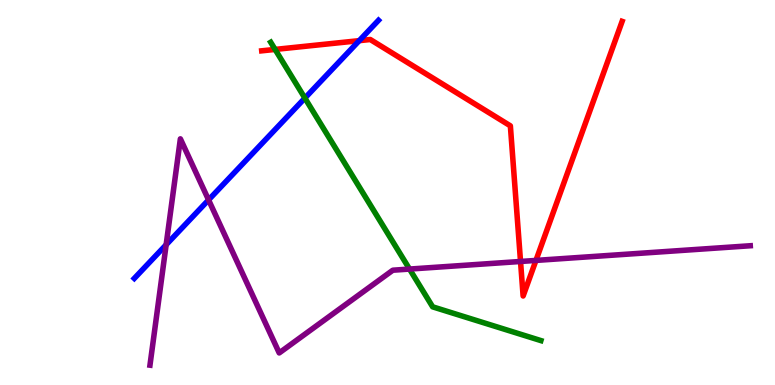[{'lines': ['blue', 'red'], 'intersections': [{'x': 4.64, 'y': 8.94}]}, {'lines': ['green', 'red'], 'intersections': [{'x': 3.55, 'y': 8.72}]}, {'lines': ['purple', 'red'], 'intersections': [{'x': 6.72, 'y': 3.21}, {'x': 6.92, 'y': 3.24}]}, {'lines': ['blue', 'green'], 'intersections': [{'x': 3.93, 'y': 7.45}]}, {'lines': ['blue', 'purple'], 'intersections': [{'x': 2.14, 'y': 3.64}, {'x': 2.69, 'y': 4.81}]}, {'lines': ['green', 'purple'], 'intersections': [{'x': 5.28, 'y': 3.01}]}]